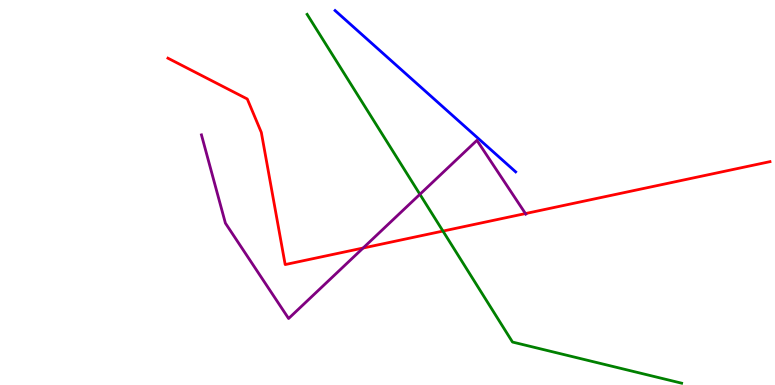[{'lines': ['blue', 'red'], 'intersections': []}, {'lines': ['green', 'red'], 'intersections': [{'x': 5.72, 'y': 4.0}]}, {'lines': ['purple', 'red'], 'intersections': [{'x': 4.69, 'y': 3.56}, {'x': 6.78, 'y': 4.45}]}, {'lines': ['blue', 'green'], 'intersections': []}, {'lines': ['blue', 'purple'], 'intersections': []}, {'lines': ['green', 'purple'], 'intersections': [{'x': 5.42, 'y': 4.95}]}]